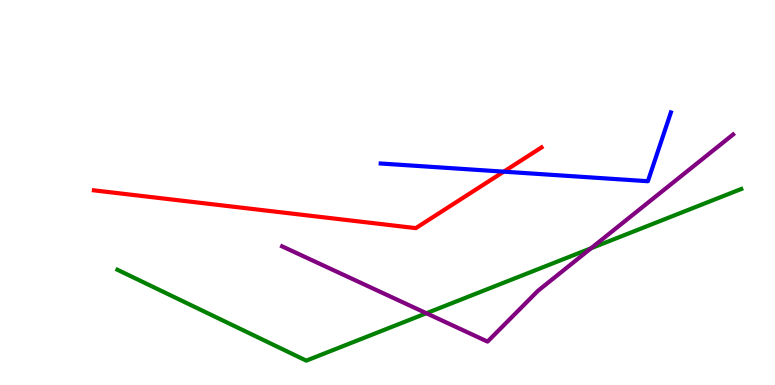[{'lines': ['blue', 'red'], 'intersections': [{'x': 6.5, 'y': 5.54}]}, {'lines': ['green', 'red'], 'intersections': []}, {'lines': ['purple', 'red'], 'intersections': []}, {'lines': ['blue', 'green'], 'intersections': []}, {'lines': ['blue', 'purple'], 'intersections': []}, {'lines': ['green', 'purple'], 'intersections': [{'x': 5.5, 'y': 1.86}, {'x': 7.63, 'y': 3.55}]}]